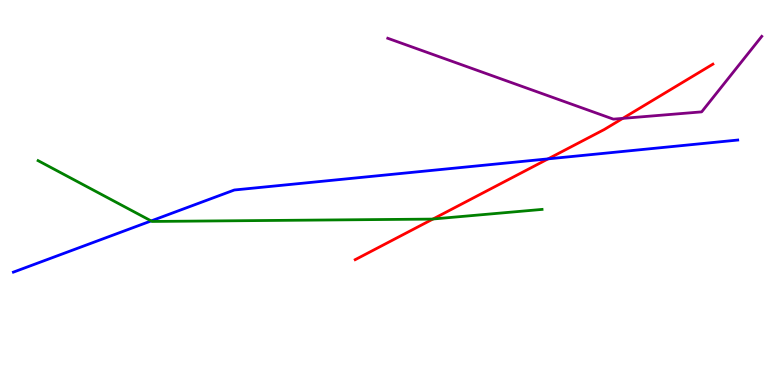[{'lines': ['blue', 'red'], 'intersections': [{'x': 7.07, 'y': 5.87}]}, {'lines': ['green', 'red'], 'intersections': [{'x': 5.59, 'y': 4.31}]}, {'lines': ['purple', 'red'], 'intersections': [{'x': 8.04, 'y': 6.93}]}, {'lines': ['blue', 'green'], 'intersections': [{'x': 1.95, 'y': 4.26}]}, {'lines': ['blue', 'purple'], 'intersections': []}, {'lines': ['green', 'purple'], 'intersections': []}]